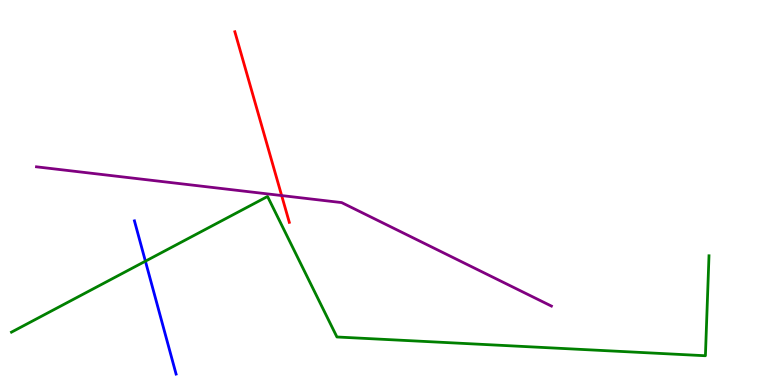[{'lines': ['blue', 'red'], 'intersections': []}, {'lines': ['green', 'red'], 'intersections': []}, {'lines': ['purple', 'red'], 'intersections': [{'x': 3.63, 'y': 4.92}]}, {'lines': ['blue', 'green'], 'intersections': [{'x': 1.88, 'y': 3.22}]}, {'lines': ['blue', 'purple'], 'intersections': []}, {'lines': ['green', 'purple'], 'intersections': []}]